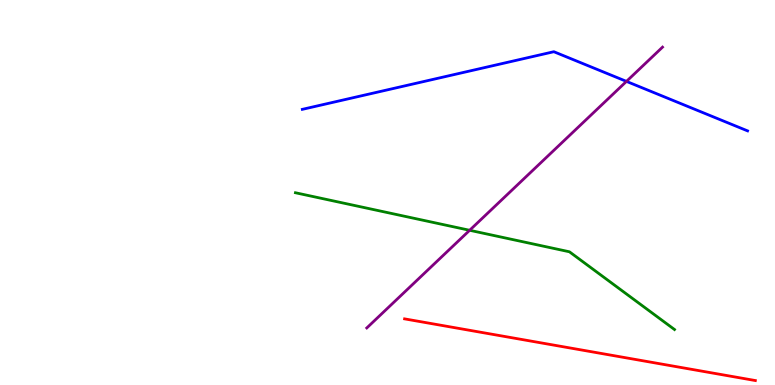[{'lines': ['blue', 'red'], 'intersections': []}, {'lines': ['green', 'red'], 'intersections': []}, {'lines': ['purple', 'red'], 'intersections': []}, {'lines': ['blue', 'green'], 'intersections': []}, {'lines': ['blue', 'purple'], 'intersections': [{'x': 8.08, 'y': 7.89}]}, {'lines': ['green', 'purple'], 'intersections': [{'x': 6.06, 'y': 4.02}]}]